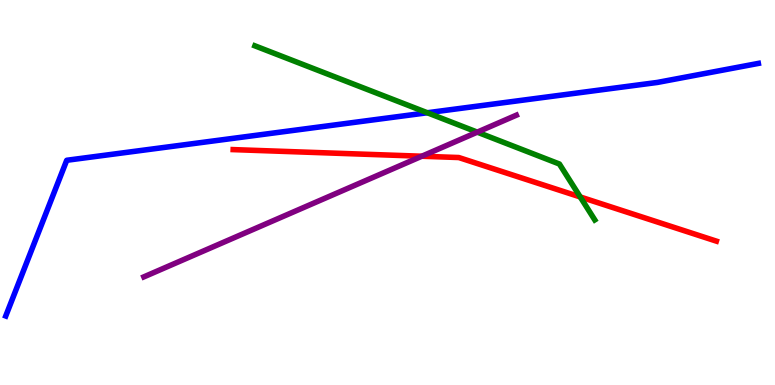[{'lines': ['blue', 'red'], 'intersections': []}, {'lines': ['green', 'red'], 'intersections': [{'x': 7.49, 'y': 4.88}]}, {'lines': ['purple', 'red'], 'intersections': [{'x': 5.44, 'y': 5.94}]}, {'lines': ['blue', 'green'], 'intersections': [{'x': 5.51, 'y': 7.07}]}, {'lines': ['blue', 'purple'], 'intersections': []}, {'lines': ['green', 'purple'], 'intersections': [{'x': 6.16, 'y': 6.57}]}]